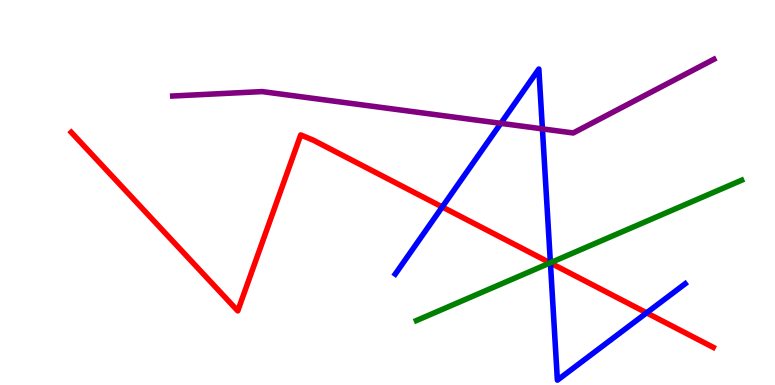[{'lines': ['blue', 'red'], 'intersections': [{'x': 5.71, 'y': 4.62}, {'x': 7.1, 'y': 3.17}, {'x': 8.34, 'y': 1.87}]}, {'lines': ['green', 'red'], 'intersections': [{'x': 7.1, 'y': 3.17}]}, {'lines': ['purple', 'red'], 'intersections': []}, {'lines': ['blue', 'green'], 'intersections': [{'x': 7.1, 'y': 3.18}]}, {'lines': ['blue', 'purple'], 'intersections': [{'x': 6.46, 'y': 6.8}, {'x': 7.0, 'y': 6.65}]}, {'lines': ['green', 'purple'], 'intersections': []}]